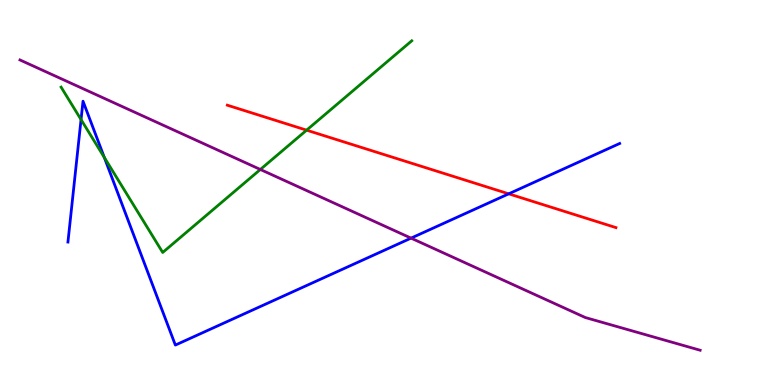[{'lines': ['blue', 'red'], 'intersections': [{'x': 6.56, 'y': 4.97}]}, {'lines': ['green', 'red'], 'intersections': [{'x': 3.96, 'y': 6.62}]}, {'lines': ['purple', 'red'], 'intersections': []}, {'lines': ['blue', 'green'], 'intersections': [{'x': 1.05, 'y': 6.89}, {'x': 1.35, 'y': 5.91}]}, {'lines': ['blue', 'purple'], 'intersections': [{'x': 5.3, 'y': 3.81}]}, {'lines': ['green', 'purple'], 'intersections': [{'x': 3.36, 'y': 5.6}]}]